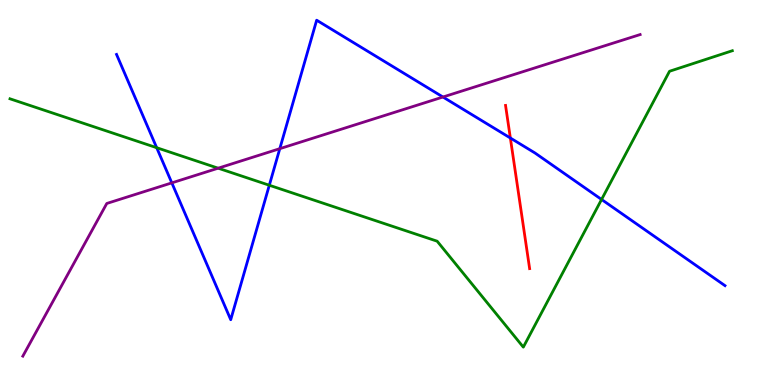[{'lines': ['blue', 'red'], 'intersections': [{'x': 6.59, 'y': 6.42}]}, {'lines': ['green', 'red'], 'intersections': []}, {'lines': ['purple', 'red'], 'intersections': []}, {'lines': ['blue', 'green'], 'intersections': [{'x': 2.02, 'y': 6.16}, {'x': 3.47, 'y': 5.19}, {'x': 7.76, 'y': 4.82}]}, {'lines': ['blue', 'purple'], 'intersections': [{'x': 2.22, 'y': 5.25}, {'x': 3.61, 'y': 6.14}, {'x': 5.72, 'y': 7.48}]}, {'lines': ['green', 'purple'], 'intersections': [{'x': 2.82, 'y': 5.63}]}]